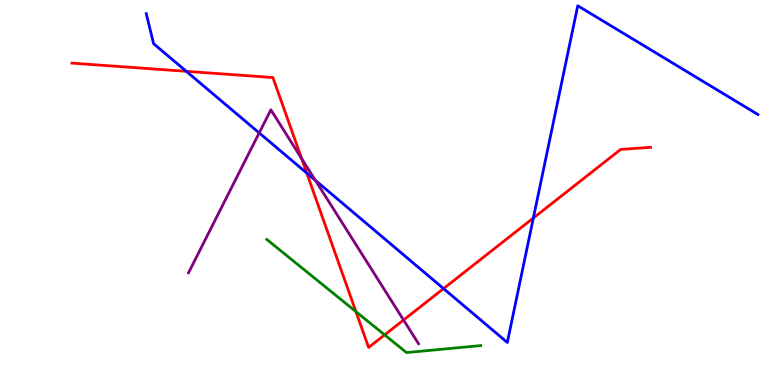[{'lines': ['blue', 'red'], 'intersections': [{'x': 2.4, 'y': 8.15}, {'x': 3.96, 'y': 5.5}, {'x': 5.72, 'y': 2.5}, {'x': 6.88, 'y': 4.34}]}, {'lines': ['green', 'red'], 'intersections': [{'x': 4.59, 'y': 1.91}, {'x': 4.96, 'y': 1.3}]}, {'lines': ['purple', 'red'], 'intersections': [{'x': 3.89, 'y': 5.88}, {'x': 5.21, 'y': 1.69}]}, {'lines': ['blue', 'green'], 'intersections': []}, {'lines': ['blue', 'purple'], 'intersections': [{'x': 3.34, 'y': 6.55}, {'x': 4.07, 'y': 5.31}]}, {'lines': ['green', 'purple'], 'intersections': []}]